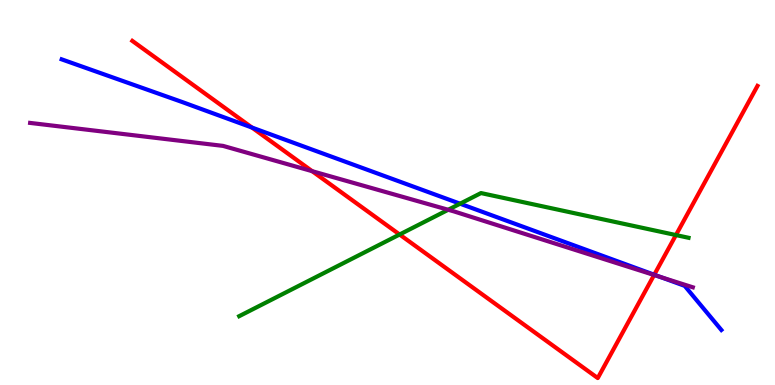[{'lines': ['blue', 'red'], 'intersections': [{'x': 3.25, 'y': 6.69}, {'x': 8.44, 'y': 2.86}]}, {'lines': ['green', 'red'], 'intersections': [{'x': 5.16, 'y': 3.91}, {'x': 8.72, 'y': 3.89}]}, {'lines': ['purple', 'red'], 'intersections': [{'x': 4.03, 'y': 5.55}, {'x': 8.44, 'y': 2.86}]}, {'lines': ['blue', 'green'], 'intersections': [{'x': 5.94, 'y': 4.71}]}, {'lines': ['blue', 'purple'], 'intersections': [{'x': 8.52, 'y': 2.8}]}, {'lines': ['green', 'purple'], 'intersections': [{'x': 5.78, 'y': 4.55}]}]